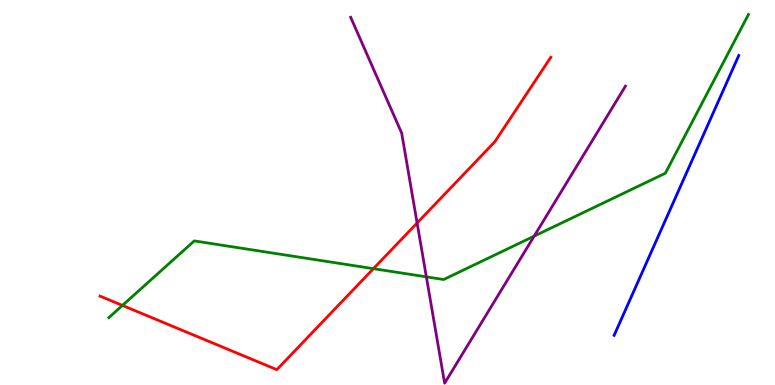[{'lines': ['blue', 'red'], 'intersections': []}, {'lines': ['green', 'red'], 'intersections': [{'x': 1.58, 'y': 2.07}, {'x': 4.82, 'y': 3.02}]}, {'lines': ['purple', 'red'], 'intersections': [{'x': 5.38, 'y': 4.21}]}, {'lines': ['blue', 'green'], 'intersections': []}, {'lines': ['blue', 'purple'], 'intersections': []}, {'lines': ['green', 'purple'], 'intersections': [{'x': 5.5, 'y': 2.81}, {'x': 6.89, 'y': 3.87}]}]